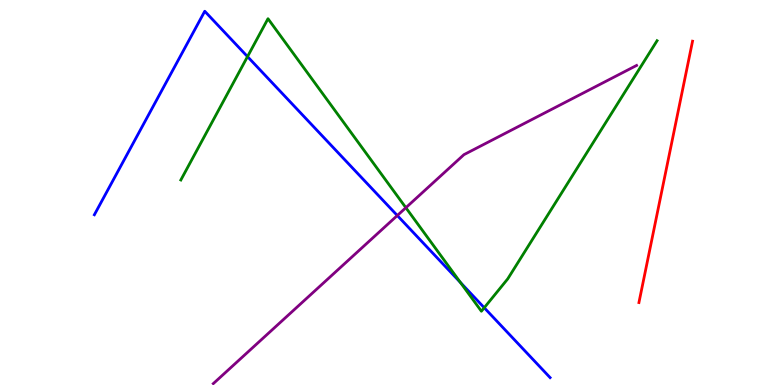[{'lines': ['blue', 'red'], 'intersections': []}, {'lines': ['green', 'red'], 'intersections': []}, {'lines': ['purple', 'red'], 'intersections': []}, {'lines': ['blue', 'green'], 'intersections': [{'x': 3.19, 'y': 8.53}, {'x': 5.94, 'y': 2.66}, {'x': 6.25, 'y': 2.01}]}, {'lines': ['blue', 'purple'], 'intersections': [{'x': 5.13, 'y': 4.4}]}, {'lines': ['green', 'purple'], 'intersections': [{'x': 5.24, 'y': 4.61}]}]